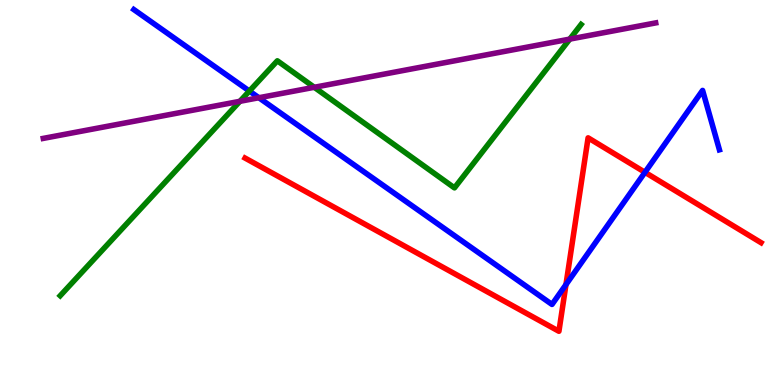[{'lines': ['blue', 'red'], 'intersections': [{'x': 7.3, 'y': 2.61}, {'x': 8.32, 'y': 5.52}]}, {'lines': ['green', 'red'], 'intersections': []}, {'lines': ['purple', 'red'], 'intersections': []}, {'lines': ['blue', 'green'], 'intersections': [{'x': 3.22, 'y': 7.64}]}, {'lines': ['blue', 'purple'], 'intersections': [{'x': 3.34, 'y': 7.46}]}, {'lines': ['green', 'purple'], 'intersections': [{'x': 3.1, 'y': 7.37}, {'x': 4.06, 'y': 7.73}, {'x': 7.35, 'y': 8.98}]}]